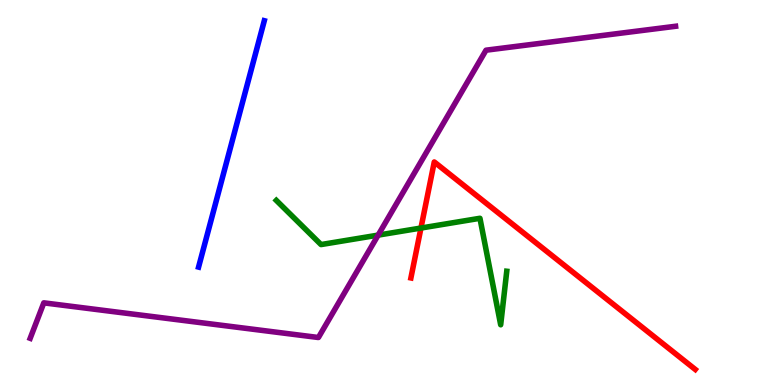[{'lines': ['blue', 'red'], 'intersections': []}, {'lines': ['green', 'red'], 'intersections': [{'x': 5.43, 'y': 4.08}]}, {'lines': ['purple', 'red'], 'intersections': []}, {'lines': ['blue', 'green'], 'intersections': []}, {'lines': ['blue', 'purple'], 'intersections': []}, {'lines': ['green', 'purple'], 'intersections': [{'x': 4.88, 'y': 3.89}]}]